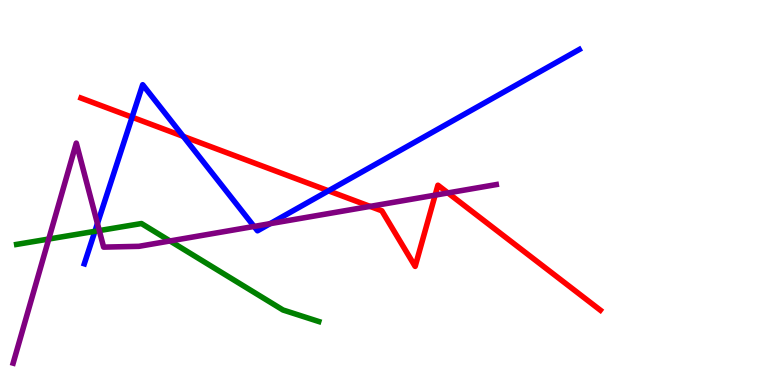[{'lines': ['blue', 'red'], 'intersections': [{'x': 1.7, 'y': 6.96}, {'x': 2.37, 'y': 6.46}, {'x': 4.24, 'y': 5.04}]}, {'lines': ['green', 'red'], 'intersections': []}, {'lines': ['purple', 'red'], 'intersections': [{'x': 4.77, 'y': 4.64}, {'x': 5.61, 'y': 4.93}, {'x': 5.78, 'y': 4.99}]}, {'lines': ['blue', 'green'], 'intersections': [{'x': 1.22, 'y': 3.99}]}, {'lines': ['blue', 'purple'], 'intersections': [{'x': 1.26, 'y': 4.19}, {'x': 3.28, 'y': 4.12}, {'x': 3.49, 'y': 4.19}]}, {'lines': ['green', 'purple'], 'intersections': [{'x': 0.629, 'y': 3.79}, {'x': 1.28, 'y': 4.01}, {'x': 2.19, 'y': 3.74}]}]